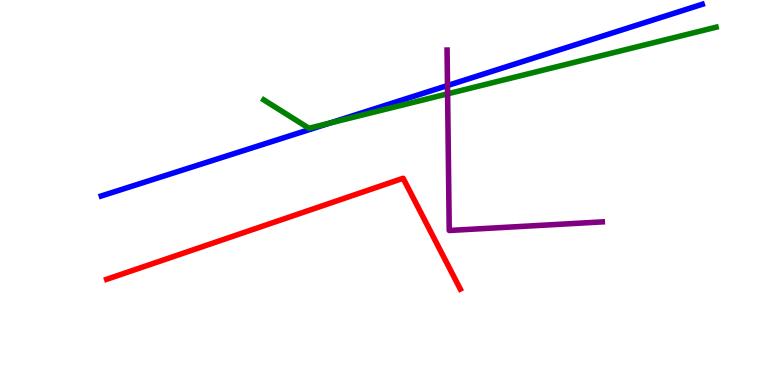[{'lines': ['blue', 'red'], 'intersections': []}, {'lines': ['green', 'red'], 'intersections': []}, {'lines': ['purple', 'red'], 'intersections': []}, {'lines': ['blue', 'green'], 'intersections': [{'x': 4.26, 'y': 6.8}]}, {'lines': ['blue', 'purple'], 'intersections': [{'x': 5.77, 'y': 7.78}]}, {'lines': ['green', 'purple'], 'intersections': [{'x': 5.78, 'y': 7.56}]}]